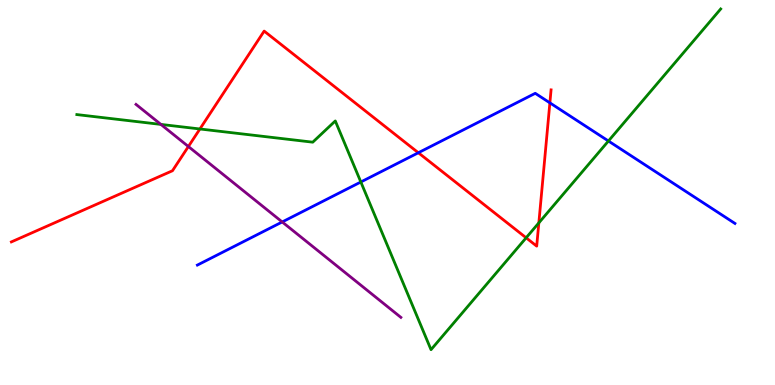[{'lines': ['blue', 'red'], 'intersections': [{'x': 5.4, 'y': 6.03}, {'x': 7.1, 'y': 7.33}]}, {'lines': ['green', 'red'], 'intersections': [{'x': 2.58, 'y': 6.65}, {'x': 6.79, 'y': 3.82}, {'x': 6.95, 'y': 4.21}]}, {'lines': ['purple', 'red'], 'intersections': [{'x': 2.43, 'y': 6.19}]}, {'lines': ['blue', 'green'], 'intersections': [{'x': 4.66, 'y': 5.27}, {'x': 7.85, 'y': 6.34}]}, {'lines': ['blue', 'purple'], 'intersections': [{'x': 3.64, 'y': 4.23}]}, {'lines': ['green', 'purple'], 'intersections': [{'x': 2.08, 'y': 6.77}]}]